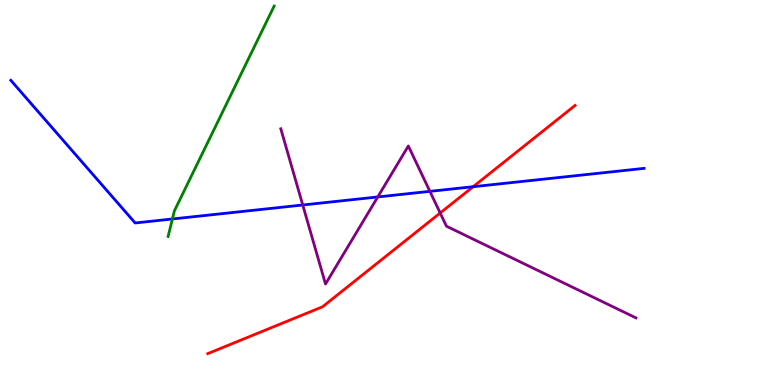[{'lines': ['blue', 'red'], 'intersections': [{'x': 6.11, 'y': 5.15}]}, {'lines': ['green', 'red'], 'intersections': []}, {'lines': ['purple', 'red'], 'intersections': [{'x': 5.68, 'y': 4.47}]}, {'lines': ['blue', 'green'], 'intersections': [{'x': 2.22, 'y': 4.31}]}, {'lines': ['blue', 'purple'], 'intersections': [{'x': 3.91, 'y': 4.68}, {'x': 4.87, 'y': 4.88}, {'x': 5.55, 'y': 5.03}]}, {'lines': ['green', 'purple'], 'intersections': []}]